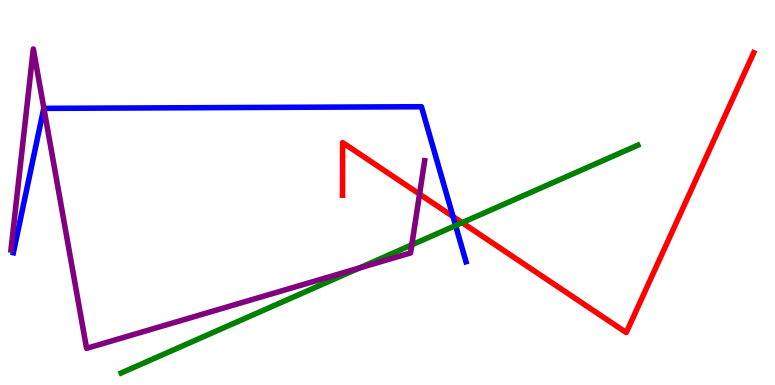[{'lines': ['blue', 'red'], 'intersections': [{'x': 5.85, 'y': 4.38}]}, {'lines': ['green', 'red'], 'intersections': [{'x': 5.96, 'y': 4.22}]}, {'lines': ['purple', 'red'], 'intersections': [{'x': 5.41, 'y': 4.96}]}, {'lines': ['blue', 'green'], 'intersections': [{'x': 5.88, 'y': 4.14}]}, {'lines': ['blue', 'purple'], 'intersections': [{'x': 0.566, 'y': 7.19}]}, {'lines': ['green', 'purple'], 'intersections': [{'x': 4.63, 'y': 3.04}, {'x': 5.31, 'y': 3.64}]}]